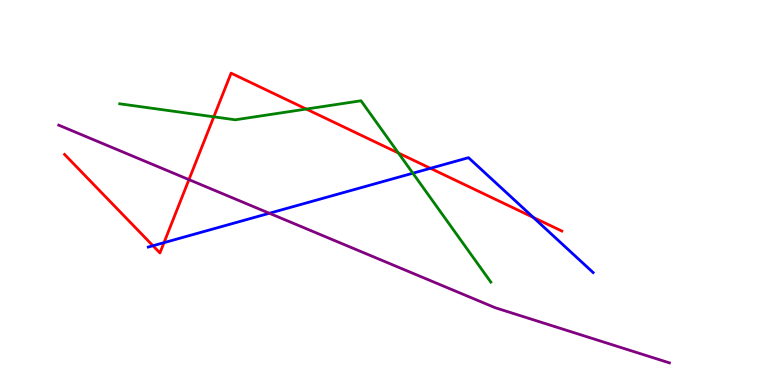[{'lines': ['blue', 'red'], 'intersections': [{'x': 1.97, 'y': 3.62}, {'x': 2.12, 'y': 3.7}, {'x': 5.55, 'y': 5.63}, {'x': 6.88, 'y': 4.35}]}, {'lines': ['green', 'red'], 'intersections': [{'x': 2.76, 'y': 6.97}, {'x': 3.95, 'y': 7.17}, {'x': 5.14, 'y': 6.03}]}, {'lines': ['purple', 'red'], 'intersections': [{'x': 2.44, 'y': 5.33}]}, {'lines': ['blue', 'green'], 'intersections': [{'x': 5.33, 'y': 5.5}]}, {'lines': ['blue', 'purple'], 'intersections': [{'x': 3.48, 'y': 4.46}]}, {'lines': ['green', 'purple'], 'intersections': []}]